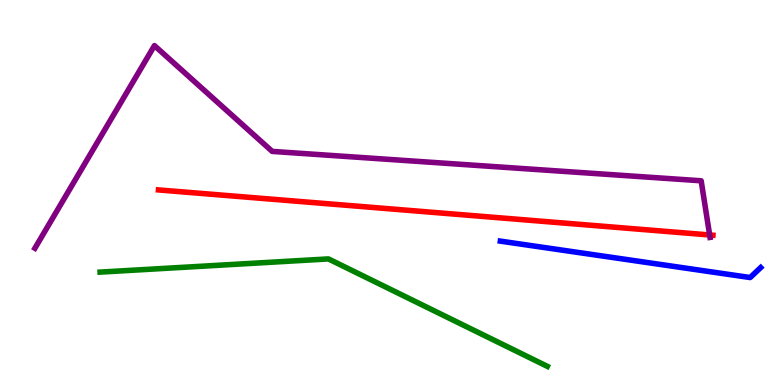[{'lines': ['blue', 'red'], 'intersections': []}, {'lines': ['green', 'red'], 'intersections': []}, {'lines': ['purple', 'red'], 'intersections': [{'x': 9.16, 'y': 3.9}]}, {'lines': ['blue', 'green'], 'intersections': []}, {'lines': ['blue', 'purple'], 'intersections': []}, {'lines': ['green', 'purple'], 'intersections': []}]